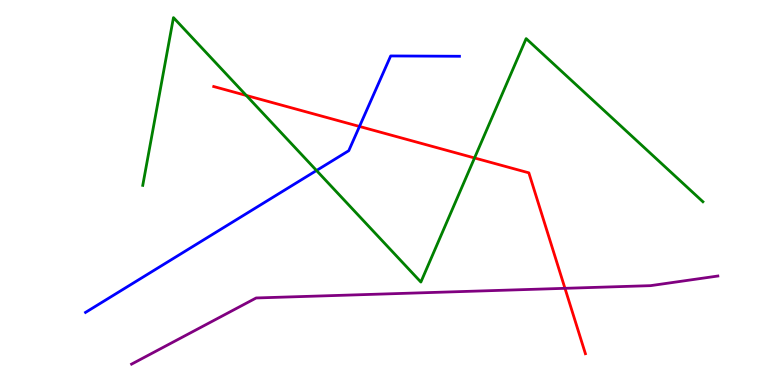[{'lines': ['blue', 'red'], 'intersections': [{'x': 4.64, 'y': 6.72}]}, {'lines': ['green', 'red'], 'intersections': [{'x': 3.18, 'y': 7.52}, {'x': 6.12, 'y': 5.9}]}, {'lines': ['purple', 'red'], 'intersections': [{'x': 7.29, 'y': 2.51}]}, {'lines': ['blue', 'green'], 'intersections': [{'x': 4.08, 'y': 5.57}]}, {'lines': ['blue', 'purple'], 'intersections': []}, {'lines': ['green', 'purple'], 'intersections': []}]